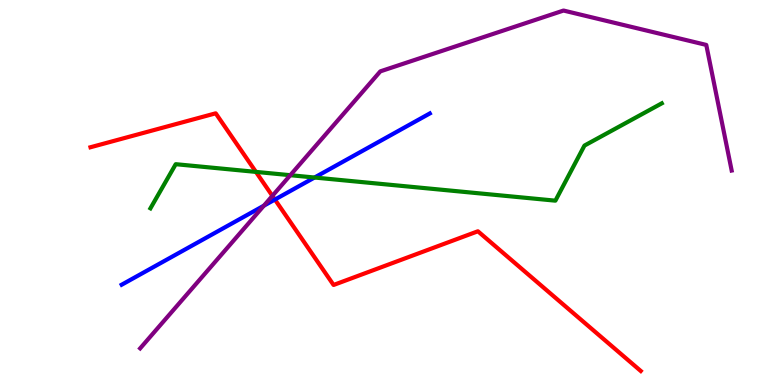[{'lines': ['blue', 'red'], 'intersections': [{'x': 3.55, 'y': 4.82}]}, {'lines': ['green', 'red'], 'intersections': [{'x': 3.3, 'y': 5.54}]}, {'lines': ['purple', 'red'], 'intersections': [{'x': 3.51, 'y': 4.91}]}, {'lines': ['blue', 'green'], 'intersections': [{'x': 4.06, 'y': 5.39}]}, {'lines': ['blue', 'purple'], 'intersections': [{'x': 3.4, 'y': 4.66}]}, {'lines': ['green', 'purple'], 'intersections': [{'x': 3.75, 'y': 5.45}]}]